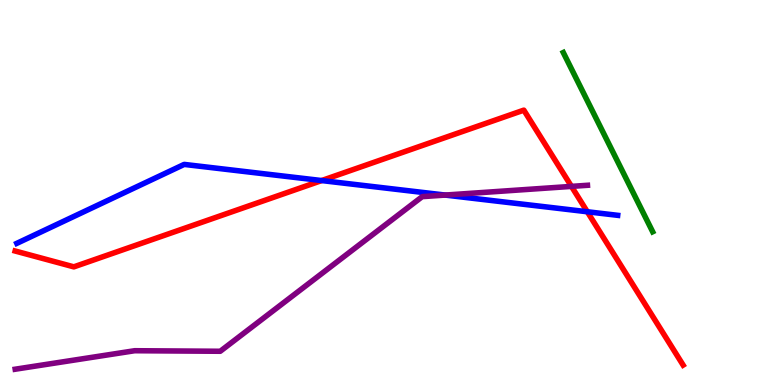[{'lines': ['blue', 'red'], 'intersections': [{'x': 4.15, 'y': 5.31}, {'x': 7.58, 'y': 4.5}]}, {'lines': ['green', 'red'], 'intersections': []}, {'lines': ['purple', 'red'], 'intersections': [{'x': 7.37, 'y': 5.16}]}, {'lines': ['blue', 'green'], 'intersections': []}, {'lines': ['blue', 'purple'], 'intersections': [{'x': 5.74, 'y': 4.93}]}, {'lines': ['green', 'purple'], 'intersections': []}]